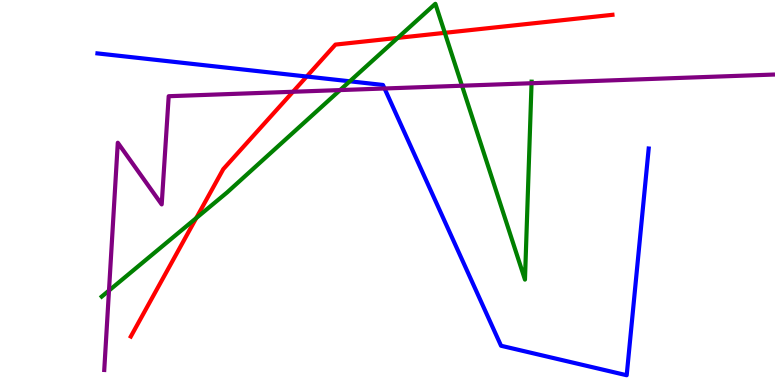[{'lines': ['blue', 'red'], 'intersections': [{'x': 3.96, 'y': 8.01}]}, {'lines': ['green', 'red'], 'intersections': [{'x': 2.53, 'y': 4.34}, {'x': 5.13, 'y': 9.02}, {'x': 5.74, 'y': 9.15}]}, {'lines': ['purple', 'red'], 'intersections': [{'x': 3.78, 'y': 7.62}]}, {'lines': ['blue', 'green'], 'intersections': [{'x': 4.51, 'y': 7.89}]}, {'lines': ['blue', 'purple'], 'intersections': [{'x': 4.96, 'y': 7.7}]}, {'lines': ['green', 'purple'], 'intersections': [{'x': 1.41, 'y': 2.45}, {'x': 4.39, 'y': 7.66}, {'x': 5.96, 'y': 7.77}, {'x': 6.86, 'y': 7.84}]}]